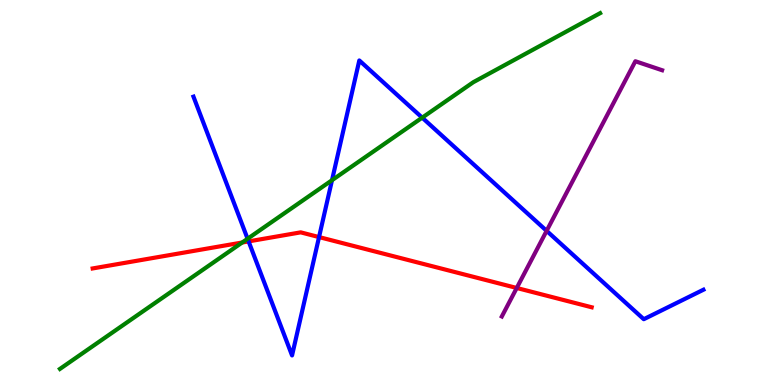[{'lines': ['blue', 'red'], 'intersections': [{'x': 3.21, 'y': 3.73}, {'x': 4.12, 'y': 3.84}]}, {'lines': ['green', 'red'], 'intersections': [{'x': 3.13, 'y': 3.7}]}, {'lines': ['purple', 'red'], 'intersections': [{'x': 6.67, 'y': 2.52}]}, {'lines': ['blue', 'green'], 'intersections': [{'x': 3.19, 'y': 3.8}, {'x': 4.28, 'y': 5.32}, {'x': 5.45, 'y': 6.94}]}, {'lines': ['blue', 'purple'], 'intersections': [{'x': 7.05, 'y': 4.0}]}, {'lines': ['green', 'purple'], 'intersections': []}]